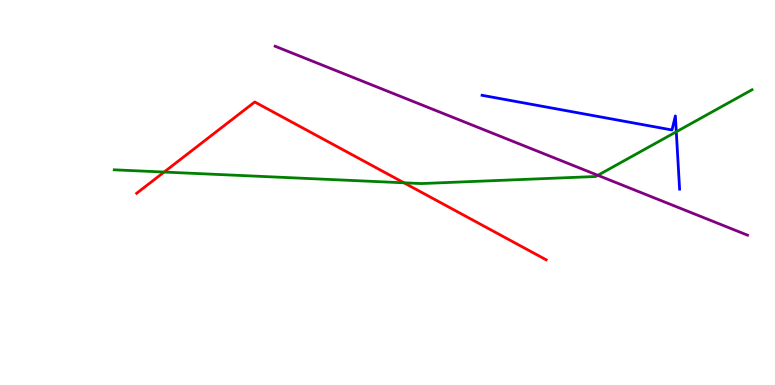[{'lines': ['blue', 'red'], 'intersections': []}, {'lines': ['green', 'red'], 'intersections': [{'x': 2.12, 'y': 5.53}, {'x': 5.21, 'y': 5.25}]}, {'lines': ['purple', 'red'], 'intersections': []}, {'lines': ['blue', 'green'], 'intersections': [{'x': 8.73, 'y': 6.58}]}, {'lines': ['blue', 'purple'], 'intersections': []}, {'lines': ['green', 'purple'], 'intersections': [{'x': 7.71, 'y': 5.45}]}]